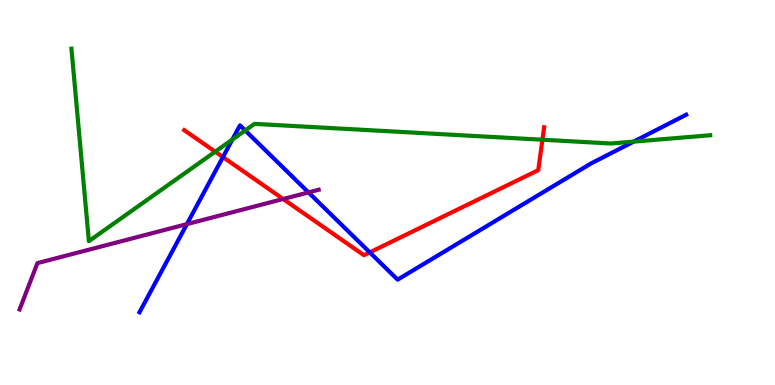[{'lines': ['blue', 'red'], 'intersections': [{'x': 2.88, 'y': 5.92}, {'x': 4.77, 'y': 3.44}]}, {'lines': ['green', 'red'], 'intersections': [{'x': 2.78, 'y': 6.06}, {'x': 7.0, 'y': 6.37}]}, {'lines': ['purple', 'red'], 'intersections': [{'x': 3.65, 'y': 4.83}]}, {'lines': ['blue', 'green'], 'intersections': [{'x': 3.0, 'y': 6.38}, {'x': 3.16, 'y': 6.61}, {'x': 8.18, 'y': 6.32}]}, {'lines': ['blue', 'purple'], 'intersections': [{'x': 2.41, 'y': 4.18}, {'x': 3.98, 'y': 5.0}]}, {'lines': ['green', 'purple'], 'intersections': []}]